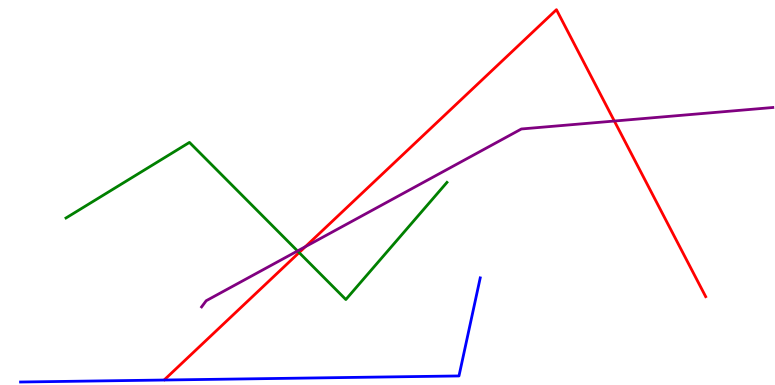[{'lines': ['blue', 'red'], 'intersections': []}, {'lines': ['green', 'red'], 'intersections': [{'x': 3.86, 'y': 3.44}]}, {'lines': ['purple', 'red'], 'intersections': [{'x': 3.94, 'y': 3.59}, {'x': 7.93, 'y': 6.86}]}, {'lines': ['blue', 'green'], 'intersections': []}, {'lines': ['blue', 'purple'], 'intersections': []}, {'lines': ['green', 'purple'], 'intersections': [{'x': 3.84, 'y': 3.48}]}]